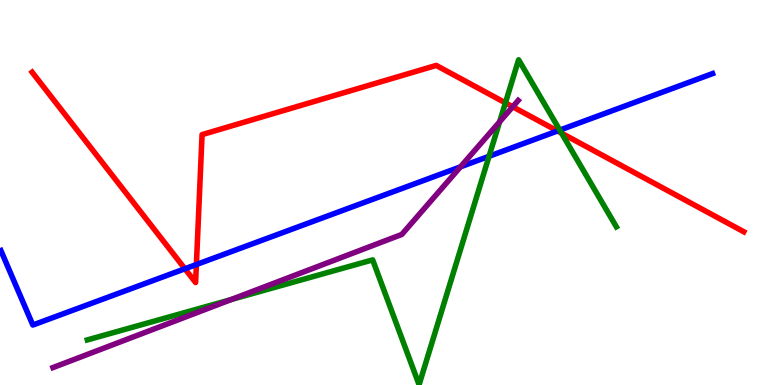[{'lines': ['blue', 'red'], 'intersections': [{'x': 2.39, 'y': 3.02}, {'x': 2.53, 'y': 3.13}, {'x': 7.19, 'y': 6.6}]}, {'lines': ['green', 'red'], 'intersections': [{'x': 6.52, 'y': 7.33}, {'x': 7.25, 'y': 6.54}]}, {'lines': ['purple', 'red'], 'intersections': [{'x': 6.62, 'y': 7.23}]}, {'lines': ['blue', 'green'], 'intersections': [{'x': 6.31, 'y': 5.94}, {'x': 7.22, 'y': 6.62}]}, {'lines': ['blue', 'purple'], 'intersections': [{'x': 5.94, 'y': 5.67}]}, {'lines': ['green', 'purple'], 'intersections': [{'x': 2.98, 'y': 2.22}, {'x': 6.45, 'y': 6.84}]}]